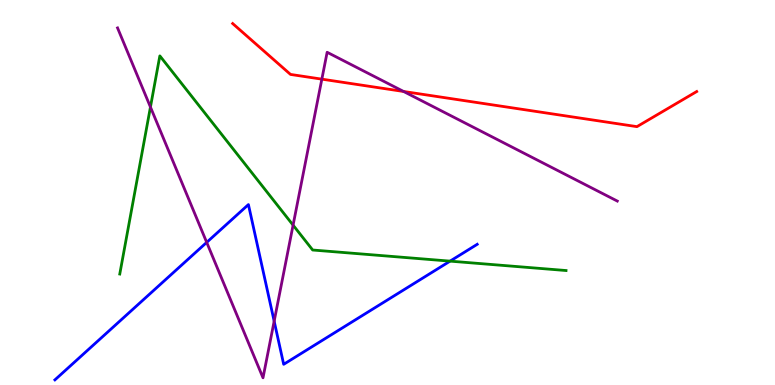[{'lines': ['blue', 'red'], 'intersections': []}, {'lines': ['green', 'red'], 'intersections': []}, {'lines': ['purple', 'red'], 'intersections': [{'x': 4.15, 'y': 7.94}, {'x': 5.21, 'y': 7.62}]}, {'lines': ['blue', 'green'], 'intersections': [{'x': 5.81, 'y': 3.22}]}, {'lines': ['blue', 'purple'], 'intersections': [{'x': 2.67, 'y': 3.7}, {'x': 3.54, 'y': 1.66}]}, {'lines': ['green', 'purple'], 'intersections': [{'x': 1.94, 'y': 7.22}, {'x': 3.78, 'y': 4.15}]}]